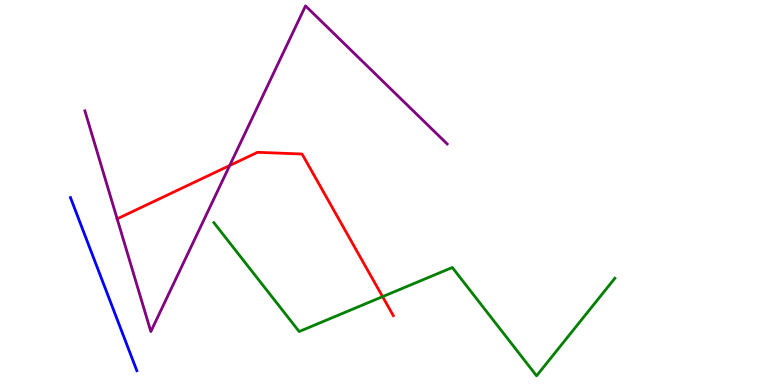[{'lines': ['blue', 'red'], 'intersections': []}, {'lines': ['green', 'red'], 'intersections': [{'x': 4.94, 'y': 2.29}]}, {'lines': ['purple', 'red'], 'intersections': [{'x': 2.96, 'y': 5.7}]}, {'lines': ['blue', 'green'], 'intersections': []}, {'lines': ['blue', 'purple'], 'intersections': []}, {'lines': ['green', 'purple'], 'intersections': []}]